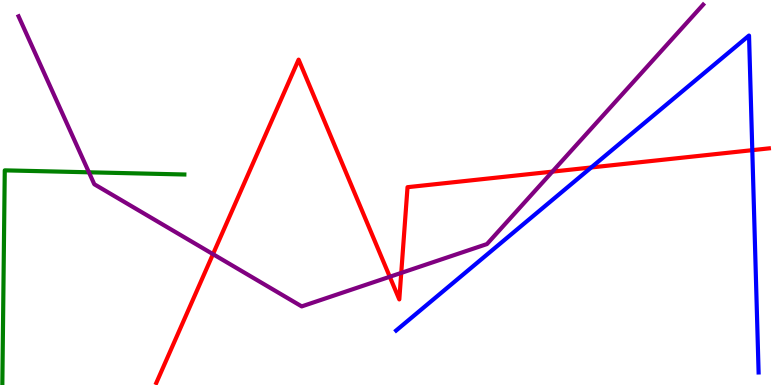[{'lines': ['blue', 'red'], 'intersections': [{'x': 7.63, 'y': 5.65}, {'x': 9.71, 'y': 6.1}]}, {'lines': ['green', 'red'], 'intersections': []}, {'lines': ['purple', 'red'], 'intersections': [{'x': 2.75, 'y': 3.4}, {'x': 5.03, 'y': 2.81}, {'x': 5.18, 'y': 2.91}, {'x': 7.13, 'y': 5.54}]}, {'lines': ['blue', 'green'], 'intersections': []}, {'lines': ['blue', 'purple'], 'intersections': []}, {'lines': ['green', 'purple'], 'intersections': [{'x': 1.15, 'y': 5.52}]}]